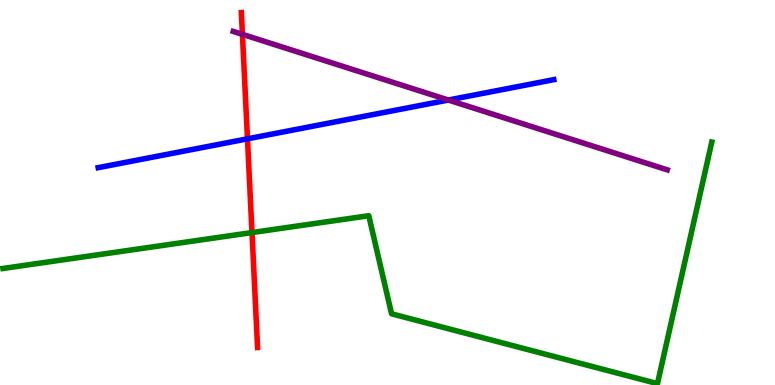[{'lines': ['blue', 'red'], 'intersections': [{'x': 3.19, 'y': 6.39}]}, {'lines': ['green', 'red'], 'intersections': [{'x': 3.25, 'y': 3.96}]}, {'lines': ['purple', 'red'], 'intersections': [{'x': 3.13, 'y': 9.11}]}, {'lines': ['blue', 'green'], 'intersections': []}, {'lines': ['blue', 'purple'], 'intersections': [{'x': 5.79, 'y': 7.4}]}, {'lines': ['green', 'purple'], 'intersections': []}]